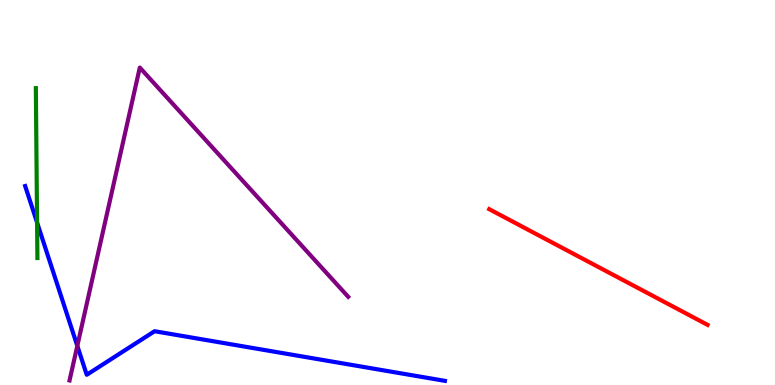[{'lines': ['blue', 'red'], 'intersections': []}, {'lines': ['green', 'red'], 'intersections': []}, {'lines': ['purple', 'red'], 'intersections': []}, {'lines': ['blue', 'green'], 'intersections': [{'x': 0.478, 'y': 4.22}]}, {'lines': ['blue', 'purple'], 'intersections': [{'x': 0.998, 'y': 1.02}]}, {'lines': ['green', 'purple'], 'intersections': []}]